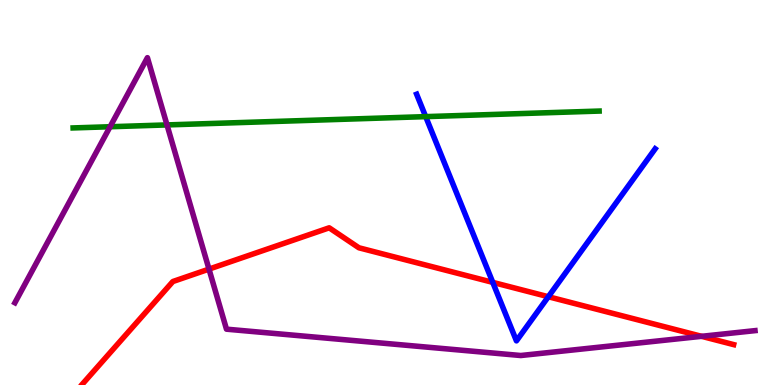[{'lines': ['blue', 'red'], 'intersections': [{'x': 6.36, 'y': 2.67}, {'x': 7.08, 'y': 2.29}]}, {'lines': ['green', 'red'], 'intersections': []}, {'lines': ['purple', 'red'], 'intersections': [{'x': 2.7, 'y': 3.01}, {'x': 9.05, 'y': 1.26}]}, {'lines': ['blue', 'green'], 'intersections': [{'x': 5.49, 'y': 6.97}]}, {'lines': ['blue', 'purple'], 'intersections': []}, {'lines': ['green', 'purple'], 'intersections': [{'x': 1.42, 'y': 6.71}, {'x': 2.15, 'y': 6.76}]}]